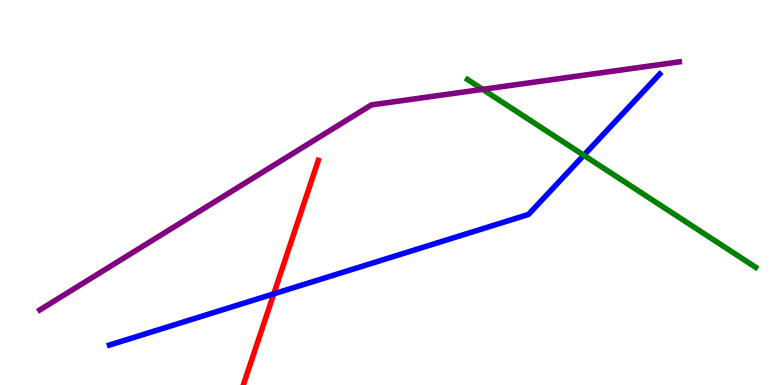[{'lines': ['blue', 'red'], 'intersections': [{'x': 3.53, 'y': 2.37}]}, {'lines': ['green', 'red'], 'intersections': []}, {'lines': ['purple', 'red'], 'intersections': []}, {'lines': ['blue', 'green'], 'intersections': [{'x': 7.53, 'y': 5.97}]}, {'lines': ['blue', 'purple'], 'intersections': []}, {'lines': ['green', 'purple'], 'intersections': [{'x': 6.23, 'y': 7.68}]}]